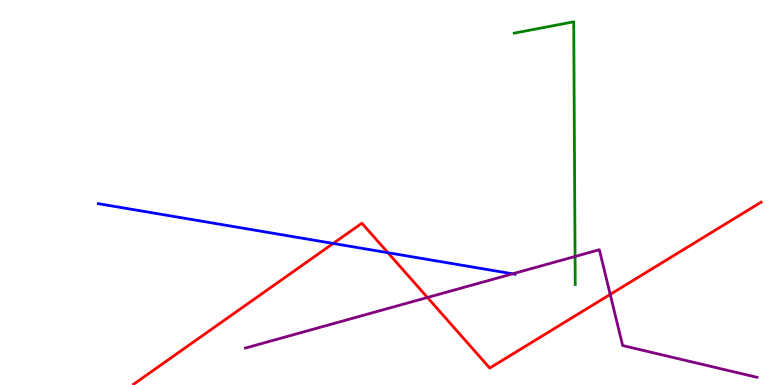[{'lines': ['blue', 'red'], 'intersections': [{'x': 4.3, 'y': 3.68}, {'x': 5.01, 'y': 3.44}]}, {'lines': ['green', 'red'], 'intersections': []}, {'lines': ['purple', 'red'], 'intersections': [{'x': 5.52, 'y': 2.27}, {'x': 7.87, 'y': 2.35}]}, {'lines': ['blue', 'green'], 'intersections': []}, {'lines': ['blue', 'purple'], 'intersections': [{'x': 6.61, 'y': 2.89}]}, {'lines': ['green', 'purple'], 'intersections': [{'x': 7.42, 'y': 3.34}]}]